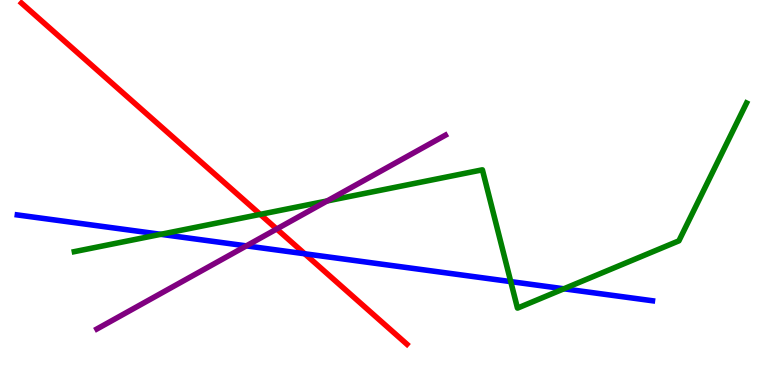[{'lines': ['blue', 'red'], 'intersections': [{'x': 3.93, 'y': 3.41}]}, {'lines': ['green', 'red'], 'intersections': [{'x': 3.36, 'y': 4.43}]}, {'lines': ['purple', 'red'], 'intersections': [{'x': 3.57, 'y': 4.05}]}, {'lines': ['blue', 'green'], 'intersections': [{'x': 2.07, 'y': 3.91}, {'x': 6.59, 'y': 2.69}, {'x': 7.28, 'y': 2.5}]}, {'lines': ['blue', 'purple'], 'intersections': [{'x': 3.18, 'y': 3.61}]}, {'lines': ['green', 'purple'], 'intersections': [{'x': 4.22, 'y': 4.78}]}]